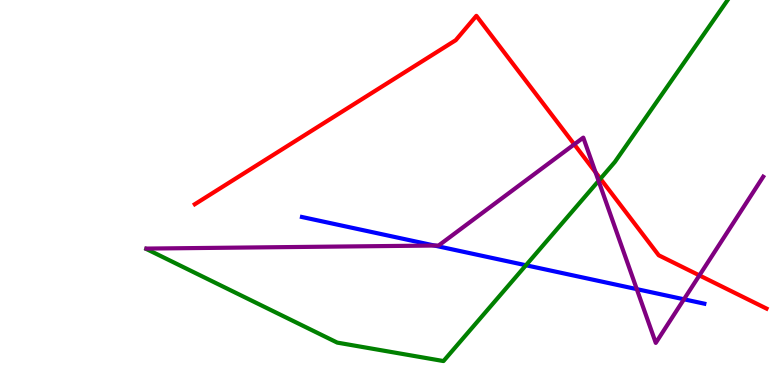[{'lines': ['blue', 'red'], 'intersections': []}, {'lines': ['green', 'red'], 'intersections': [{'x': 7.75, 'y': 5.36}]}, {'lines': ['purple', 'red'], 'intersections': [{'x': 7.41, 'y': 6.25}, {'x': 7.68, 'y': 5.52}, {'x': 9.02, 'y': 2.85}]}, {'lines': ['blue', 'green'], 'intersections': [{'x': 6.79, 'y': 3.11}]}, {'lines': ['blue', 'purple'], 'intersections': [{'x': 5.61, 'y': 3.62}, {'x': 8.22, 'y': 2.49}, {'x': 8.83, 'y': 2.23}]}, {'lines': ['green', 'purple'], 'intersections': [{'x': 7.72, 'y': 5.3}]}]